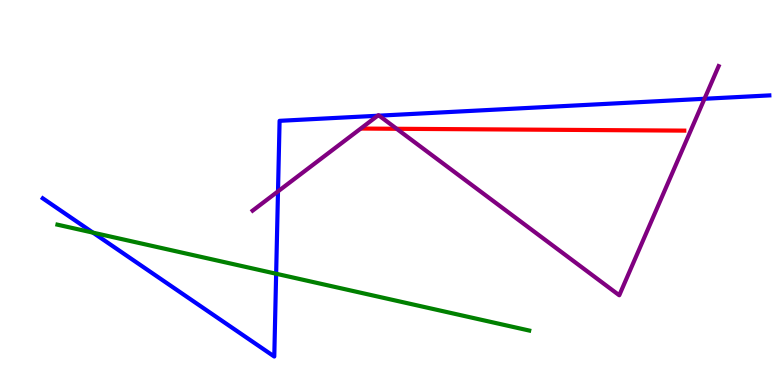[{'lines': ['blue', 'red'], 'intersections': []}, {'lines': ['green', 'red'], 'intersections': []}, {'lines': ['purple', 'red'], 'intersections': [{'x': 5.12, 'y': 6.65}]}, {'lines': ['blue', 'green'], 'intersections': [{'x': 1.2, 'y': 3.96}, {'x': 3.56, 'y': 2.89}]}, {'lines': ['blue', 'purple'], 'intersections': [{'x': 3.59, 'y': 5.03}, {'x': 4.87, 'y': 6.99}, {'x': 4.89, 'y': 7.0}, {'x': 9.09, 'y': 7.43}]}, {'lines': ['green', 'purple'], 'intersections': []}]